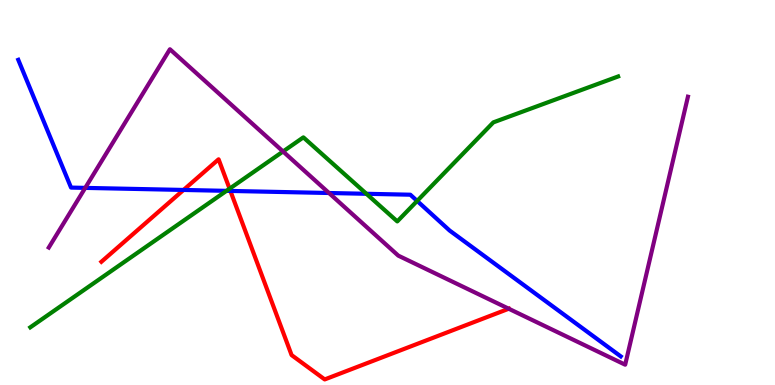[{'lines': ['blue', 'red'], 'intersections': [{'x': 2.37, 'y': 5.07}, {'x': 2.97, 'y': 5.04}]}, {'lines': ['green', 'red'], 'intersections': [{'x': 2.96, 'y': 5.1}]}, {'lines': ['purple', 'red'], 'intersections': [{'x': 6.56, 'y': 1.98}]}, {'lines': ['blue', 'green'], 'intersections': [{'x': 2.92, 'y': 5.04}, {'x': 4.73, 'y': 4.97}, {'x': 5.38, 'y': 4.78}]}, {'lines': ['blue', 'purple'], 'intersections': [{'x': 1.1, 'y': 5.12}, {'x': 4.24, 'y': 4.99}]}, {'lines': ['green', 'purple'], 'intersections': [{'x': 3.65, 'y': 6.07}]}]